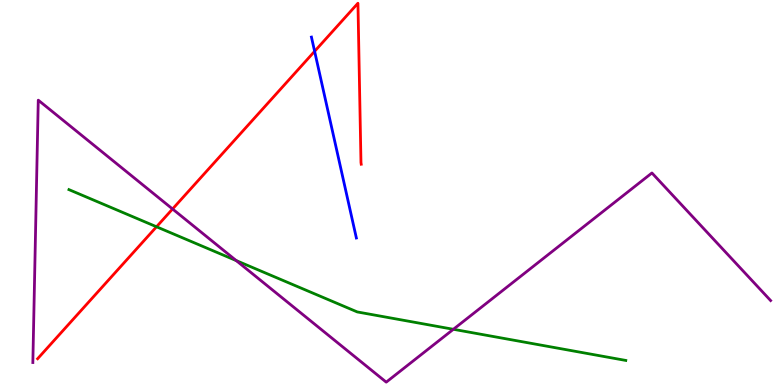[{'lines': ['blue', 'red'], 'intersections': [{'x': 4.06, 'y': 8.67}]}, {'lines': ['green', 'red'], 'intersections': [{'x': 2.02, 'y': 4.11}]}, {'lines': ['purple', 'red'], 'intersections': [{'x': 2.23, 'y': 4.57}]}, {'lines': ['blue', 'green'], 'intersections': []}, {'lines': ['blue', 'purple'], 'intersections': []}, {'lines': ['green', 'purple'], 'intersections': [{'x': 3.05, 'y': 3.23}, {'x': 5.85, 'y': 1.45}]}]